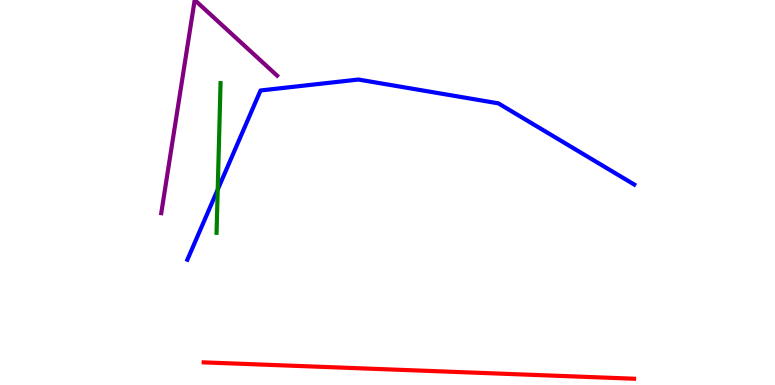[{'lines': ['blue', 'red'], 'intersections': []}, {'lines': ['green', 'red'], 'intersections': []}, {'lines': ['purple', 'red'], 'intersections': []}, {'lines': ['blue', 'green'], 'intersections': [{'x': 2.81, 'y': 5.08}]}, {'lines': ['blue', 'purple'], 'intersections': []}, {'lines': ['green', 'purple'], 'intersections': []}]